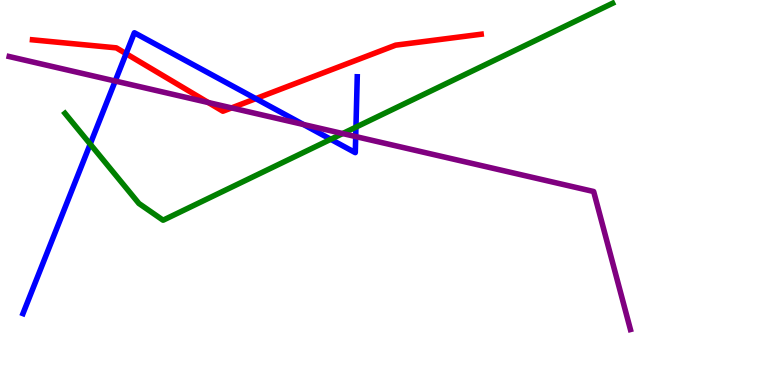[{'lines': ['blue', 'red'], 'intersections': [{'x': 1.63, 'y': 8.61}, {'x': 3.3, 'y': 7.44}]}, {'lines': ['green', 'red'], 'intersections': []}, {'lines': ['purple', 'red'], 'intersections': [{'x': 2.69, 'y': 7.34}, {'x': 2.99, 'y': 7.2}]}, {'lines': ['blue', 'green'], 'intersections': [{'x': 1.16, 'y': 6.26}, {'x': 4.27, 'y': 6.38}, {'x': 4.59, 'y': 6.7}]}, {'lines': ['blue', 'purple'], 'intersections': [{'x': 1.49, 'y': 7.9}, {'x': 3.92, 'y': 6.77}, {'x': 4.59, 'y': 6.45}]}, {'lines': ['green', 'purple'], 'intersections': [{'x': 4.42, 'y': 6.53}]}]